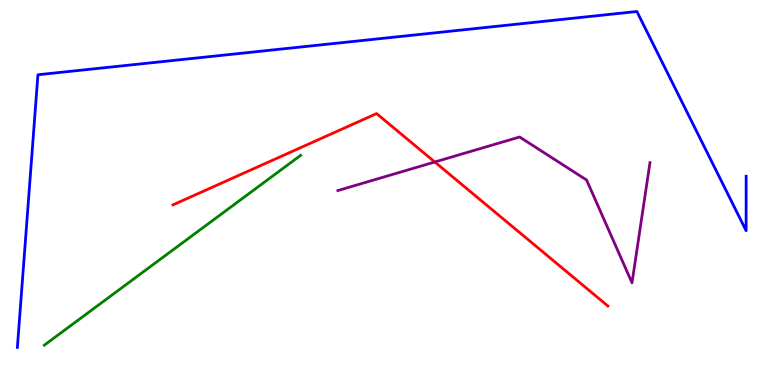[{'lines': ['blue', 'red'], 'intersections': []}, {'lines': ['green', 'red'], 'intersections': []}, {'lines': ['purple', 'red'], 'intersections': [{'x': 5.61, 'y': 5.79}]}, {'lines': ['blue', 'green'], 'intersections': []}, {'lines': ['blue', 'purple'], 'intersections': []}, {'lines': ['green', 'purple'], 'intersections': []}]